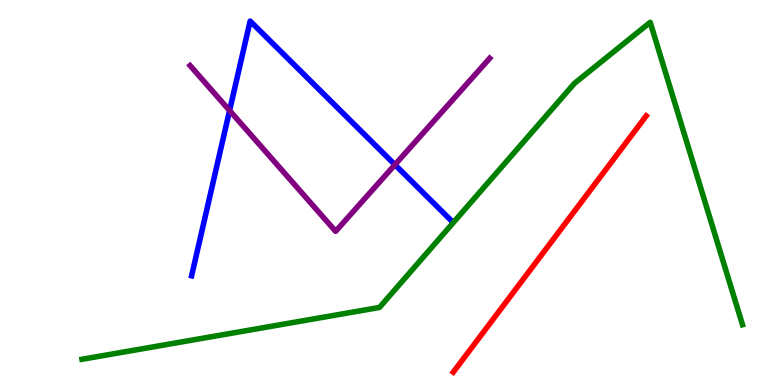[{'lines': ['blue', 'red'], 'intersections': []}, {'lines': ['green', 'red'], 'intersections': []}, {'lines': ['purple', 'red'], 'intersections': []}, {'lines': ['blue', 'green'], 'intersections': []}, {'lines': ['blue', 'purple'], 'intersections': [{'x': 2.96, 'y': 7.13}, {'x': 5.1, 'y': 5.72}]}, {'lines': ['green', 'purple'], 'intersections': []}]